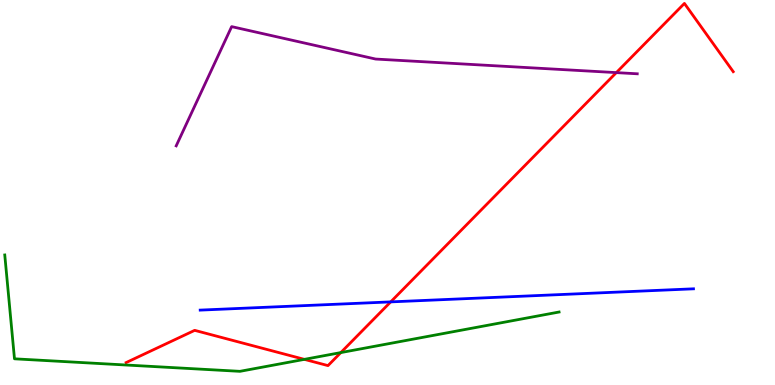[{'lines': ['blue', 'red'], 'intersections': [{'x': 5.04, 'y': 2.16}]}, {'lines': ['green', 'red'], 'intersections': [{'x': 3.93, 'y': 0.666}, {'x': 4.4, 'y': 0.842}]}, {'lines': ['purple', 'red'], 'intersections': [{'x': 7.95, 'y': 8.11}]}, {'lines': ['blue', 'green'], 'intersections': []}, {'lines': ['blue', 'purple'], 'intersections': []}, {'lines': ['green', 'purple'], 'intersections': []}]